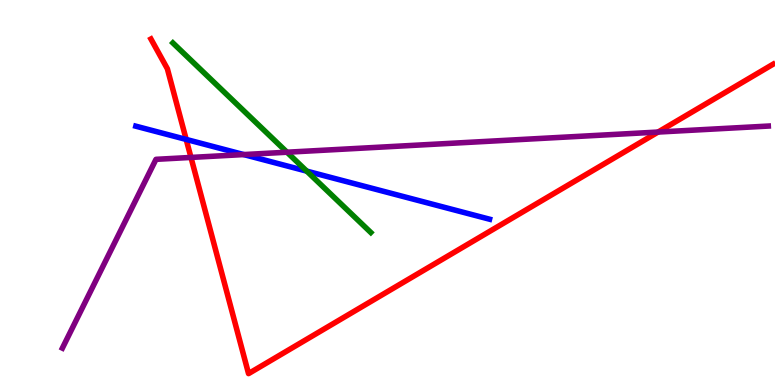[{'lines': ['blue', 'red'], 'intersections': [{'x': 2.4, 'y': 6.38}]}, {'lines': ['green', 'red'], 'intersections': []}, {'lines': ['purple', 'red'], 'intersections': [{'x': 2.46, 'y': 5.91}, {'x': 8.49, 'y': 6.57}]}, {'lines': ['blue', 'green'], 'intersections': [{'x': 3.96, 'y': 5.56}]}, {'lines': ['blue', 'purple'], 'intersections': [{'x': 3.15, 'y': 5.99}]}, {'lines': ['green', 'purple'], 'intersections': [{'x': 3.7, 'y': 6.05}]}]